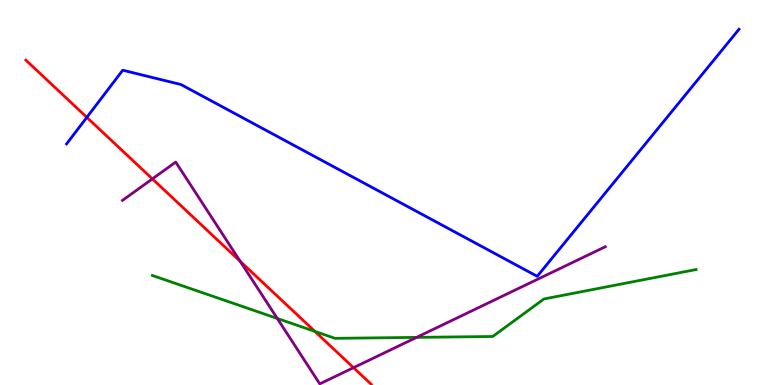[{'lines': ['blue', 'red'], 'intersections': [{'x': 1.12, 'y': 6.95}]}, {'lines': ['green', 'red'], 'intersections': [{'x': 4.06, 'y': 1.39}]}, {'lines': ['purple', 'red'], 'intersections': [{'x': 1.97, 'y': 5.35}, {'x': 3.1, 'y': 3.21}, {'x': 4.56, 'y': 0.45}]}, {'lines': ['blue', 'green'], 'intersections': []}, {'lines': ['blue', 'purple'], 'intersections': []}, {'lines': ['green', 'purple'], 'intersections': [{'x': 3.58, 'y': 1.73}, {'x': 5.38, 'y': 1.24}]}]